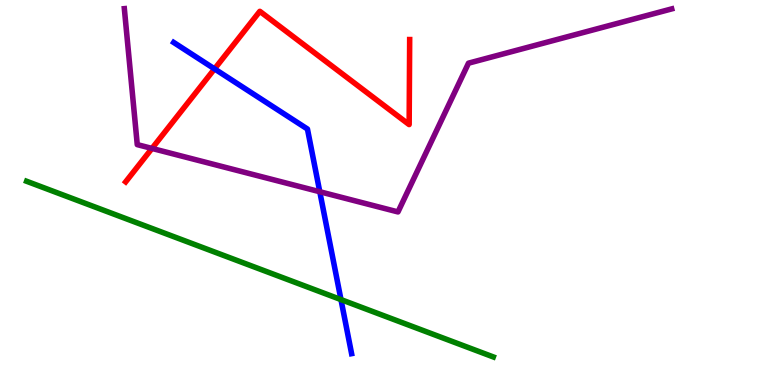[{'lines': ['blue', 'red'], 'intersections': [{'x': 2.77, 'y': 8.21}]}, {'lines': ['green', 'red'], 'intersections': []}, {'lines': ['purple', 'red'], 'intersections': [{'x': 1.96, 'y': 6.14}]}, {'lines': ['blue', 'green'], 'intersections': [{'x': 4.4, 'y': 2.22}]}, {'lines': ['blue', 'purple'], 'intersections': [{'x': 4.13, 'y': 5.02}]}, {'lines': ['green', 'purple'], 'intersections': []}]